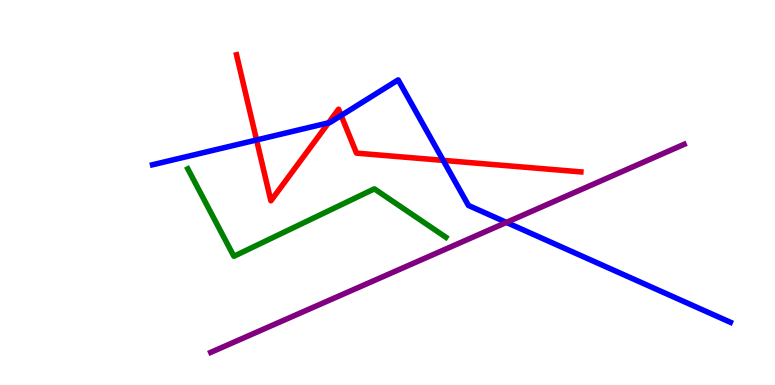[{'lines': ['blue', 'red'], 'intersections': [{'x': 3.31, 'y': 6.36}, {'x': 4.24, 'y': 6.81}, {'x': 4.4, 'y': 7.0}, {'x': 5.72, 'y': 5.83}]}, {'lines': ['green', 'red'], 'intersections': []}, {'lines': ['purple', 'red'], 'intersections': []}, {'lines': ['blue', 'green'], 'intersections': []}, {'lines': ['blue', 'purple'], 'intersections': [{'x': 6.53, 'y': 4.22}]}, {'lines': ['green', 'purple'], 'intersections': []}]